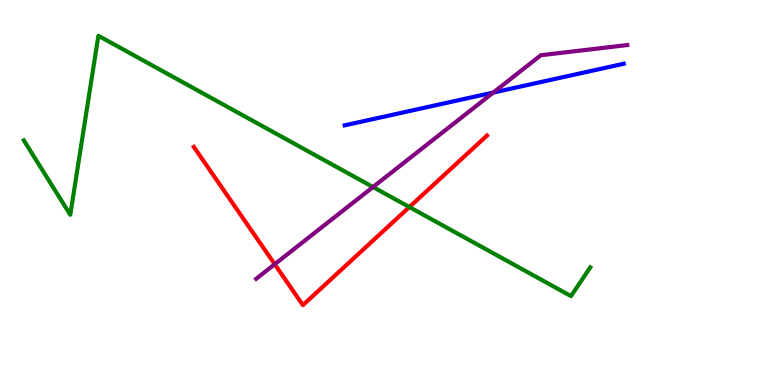[{'lines': ['blue', 'red'], 'intersections': []}, {'lines': ['green', 'red'], 'intersections': [{'x': 5.28, 'y': 4.62}]}, {'lines': ['purple', 'red'], 'intersections': [{'x': 3.54, 'y': 3.14}]}, {'lines': ['blue', 'green'], 'intersections': []}, {'lines': ['blue', 'purple'], 'intersections': [{'x': 6.37, 'y': 7.6}]}, {'lines': ['green', 'purple'], 'intersections': [{'x': 4.81, 'y': 5.14}]}]